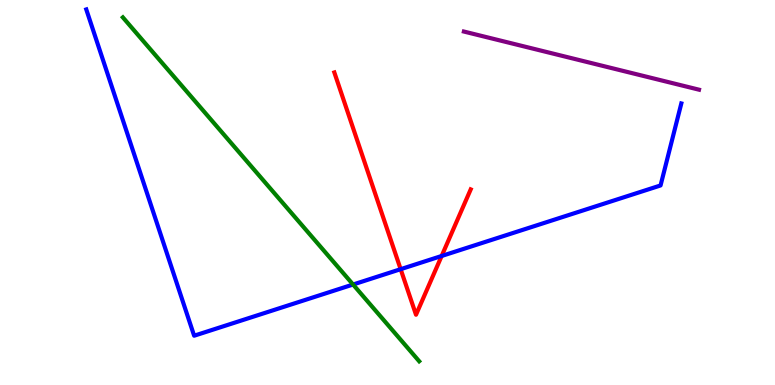[{'lines': ['blue', 'red'], 'intersections': [{'x': 5.17, 'y': 3.01}, {'x': 5.7, 'y': 3.35}]}, {'lines': ['green', 'red'], 'intersections': []}, {'lines': ['purple', 'red'], 'intersections': []}, {'lines': ['blue', 'green'], 'intersections': [{'x': 4.56, 'y': 2.61}]}, {'lines': ['blue', 'purple'], 'intersections': []}, {'lines': ['green', 'purple'], 'intersections': []}]